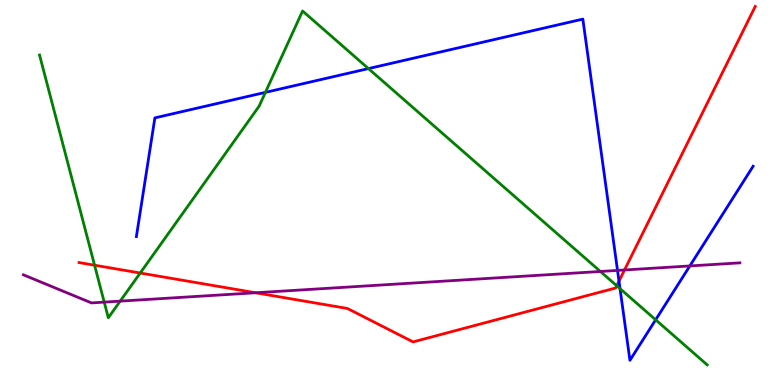[{'lines': ['blue', 'red'], 'intersections': [{'x': 7.99, 'y': 2.7}]}, {'lines': ['green', 'red'], 'intersections': [{'x': 1.22, 'y': 3.11}, {'x': 1.81, 'y': 2.91}, {'x': 7.96, 'y': 2.58}]}, {'lines': ['purple', 'red'], 'intersections': [{'x': 3.3, 'y': 2.4}, {'x': 8.06, 'y': 2.99}]}, {'lines': ['blue', 'green'], 'intersections': [{'x': 3.42, 'y': 7.6}, {'x': 4.75, 'y': 8.22}, {'x': 8.0, 'y': 2.5}, {'x': 8.46, 'y': 1.69}]}, {'lines': ['blue', 'purple'], 'intersections': [{'x': 7.97, 'y': 2.98}, {'x': 8.9, 'y': 3.09}]}, {'lines': ['green', 'purple'], 'intersections': [{'x': 1.34, 'y': 2.15}, {'x': 1.55, 'y': 2.18}, {'x': 7.75, 'y': 2.95}]}]